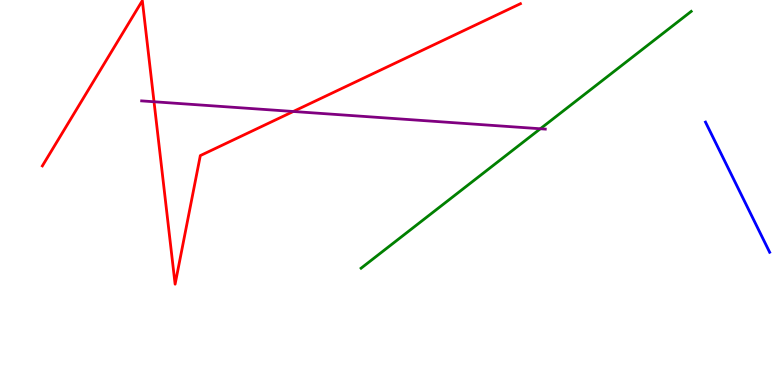[{'lines': ['blue', 'red'], 'intersections': []}, {'lines': ['green', 'red'], 'intersections': []}, {'lines': ['purple', 'red'], 'intersections': [{'x': 1.99, 'y': 7.36}, {'x': 3.78, 'y': 7.1}]}, {'lines': ['blue', 'green'], 'intersections': []}, {'lines': ['blue', 'purple'], 'intersections': []}, {'lines': ['green', 'purple'], 'intersections': [{'x': 6.97, 'y': 6.66}]}]